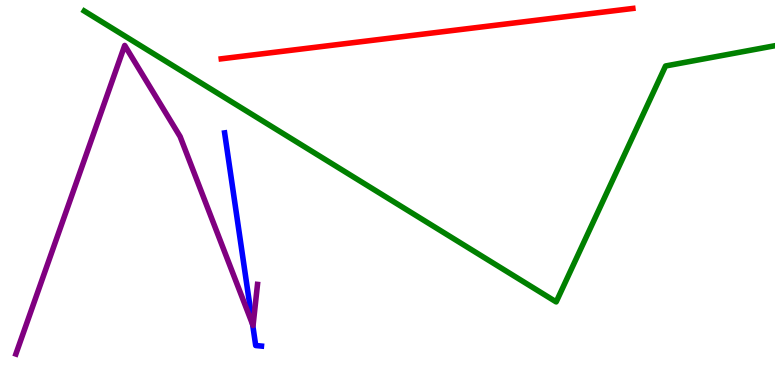[{'lines': ['blue', 'red'], 'intersections': []}, {'lines': ['green', 'red'], 'intersections': []}, {'lines': ['purple', 'red'], 'intersections': []}, {'lines': ['blue', 'green'], 'intersections': []}, {'lines': ['blue', 'purple'], 'intersections': [{'x': 3.26, 'y': 1.57}]}, {'lines': ['green', 'purple'], 'intersections': []}]